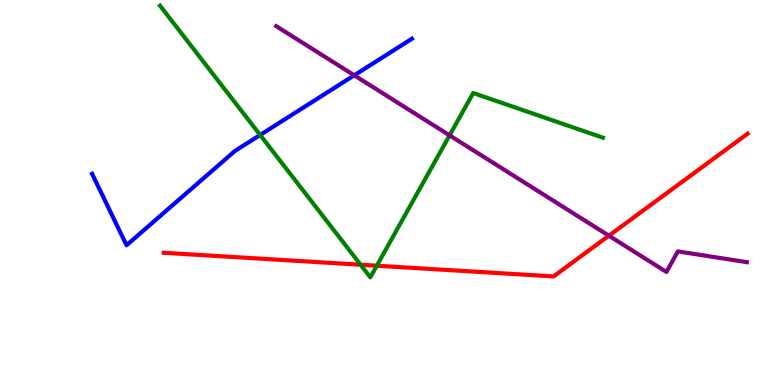[{'lines': ['blue', 'red'], 'intersections': []}, {'lines': ['green', 'red'], 'intersections': [{'x': 4.65, 'y': 3.12}, {'x': 4.86, 'y': 3.1}]}, {'lines': ['purple', 'red'], 'intersections': [{'x': 7.86, 'y': 3.88}]}, {'lines': ['blue', 'green'], 'intersections': [{'x': 3.36, 'y': 6.49}]}, {'lines': ['blue', 'purple'], 'intersections': [{'x': 4.57, 'y': 8.04}]}, {'lines': ['green', 'purple'], 'intersections': [{'x': 5.8, 'y': 6.48}]}]